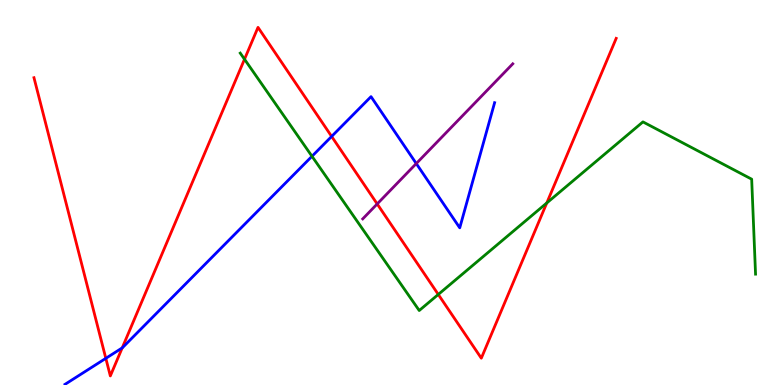[{'lines': ['blue', 'red'], 'intersections': [{'x': 1.37, 'y': 0.693}, {'x': 1.58, 'y': 0.964}, {'x': 4.28, 'y': 6.46}]}, {'lines': ['green', 'red'], 'intersections': [{'x': 3.15, 'y': 8.46}, {'x': 5.66, 'y': 2.35}, {'x': 7.06, 'y': 4.73}]}, {'lines': ['purple', 'red'], 'intersections': [{'x': 4.87, 'y': 4.7}]}, {'lines': ['blue', 'green'], 'intersections': [{'x': 4.03, 'y': 5.94}]}, {'lines': ['blue', 'purple'], 'intersections': [{'x': 5.37, 'y': 5.75}]}, {'lines': ['green', 'purple'], 'intersections': []}]